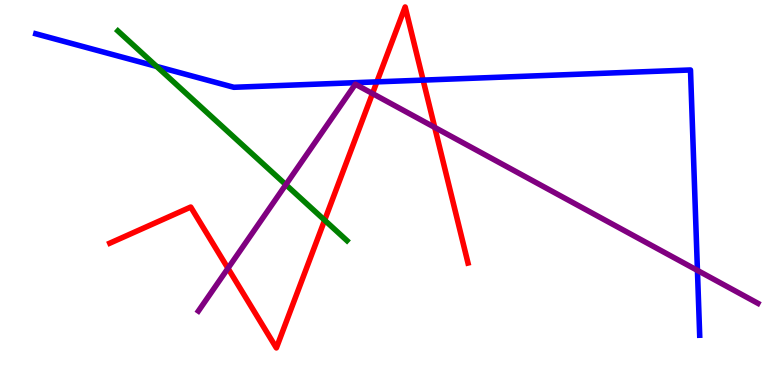[{'lines': ['blue', 'red'], 'intersections': [{'x': 4.86, 'y': 7.87}, {'x': 5.46, 'y': 7.92}]}, {'lines': ['green', 'red'], 'intersections': [{'x': 4.19, 'y': 4.28}]}, {'lines': ['purple', 'red'], 'intersections': [{'x': 2.94, 'y': 3.03}, {'x': 4.81, 'y': 7.57}, {'x': 5.61, 'y': 6.69}]}, {'lines': ['blue', 'green'], 'intersections': [{'x': 2.02, 'y': 8.27}]}, {'lines': ['blue', 'purple'], 'intersections': [{'x': 9.0, 'y': 2.98}]}, {'lines': ['green', 'purple'], 'intersections': [{'x': 3.69, 'y': 5.2}]}]